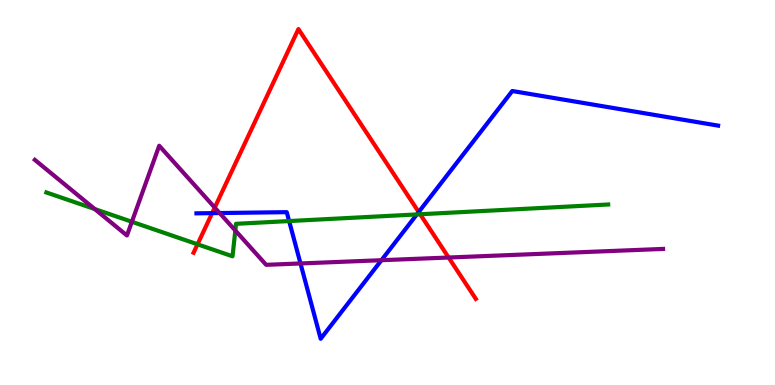[{'lines': ['blue', 'red'], 'intersections': [{'x': 2.74, 'y': 4.46}, {'x': 5.4, 'y': 4.49}]}, {'lines': ['green', 'red'], 'intersections': [{'x': 2.55, 'y': 3.65}, {'x': 5.42, 'y': 4.43}]}, {'lines': ['purple', 'red'], 'intersections': [{'x': 2.77, 'y': 4.61}, {'x': 5.79, 'y': 3.31}]}, {'lines': ['blue', 'green'], 'intersections': [{'x': 3.73, 'y': 4.26}, {'x': 5.38, 'y': 4.43}]}, {'lines': ['blue', 'purple'], 'intersections': [{'x': 2.83, 'y': 4.47}, {'x': 3.88, 'y': 3.16}, {'x': 4.92, 'y': 3.24}]}, {'lines': ['green', 'purple'], 'intersections': [{'x': 1.22, 'y': 4.57}, {'x': 1.7, 'y': 4.24}, {'x': 3.04, 'y': 4.01}]}]